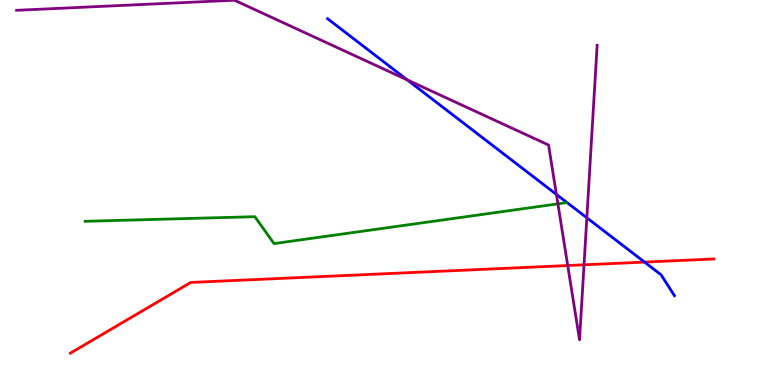[{'lines': ['blue', 'red'], 'intersections': [{'x': 8.32, 'y': 3.19}]}, {'lines': ['green', 'red'], 'intersections': []}, {'lines': ['purple', 'red'], 'intersections': [{'x': 7.33, 'y': 3.1}, {'x': 7.54, 'y': 3.12}]}, {'lines': ['blue', 'green'], 'intersections': []}, {'lines': ['blue', 'purple'], 'intersections': [{'x': 5.25, 'y': 7.93}, {'x': 7.18, 'y': 4.95}, {'x': 7.57, 'y': 4.34}]}, {'lines': ['green', 'purple'], 'intersections': [{'x': 7.2, 'y': 4.71}]}]